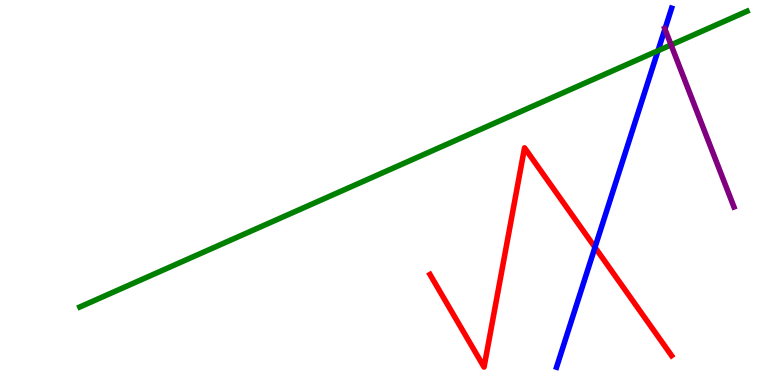[{'lines': ['blue', 'red'], 'intersections': [{'x': 7.68, 'y': 3.58}]}, {'lines': ['green', 'red'], 'intersections': []}, {'lines': ['purple', 'red'], 'intersections': []}, {'lines': ['blue', 'green'], 'intersections': [{'x': 8.49, 'y': 8.68}]}, {'lines': ['blue', 'purple'], 'intersections': [{'x': 8.58, 'y': 9.24}]}, {'lines': ['green', 'purple'], 'intersections': [{'x': 8.66, 'y': 8.83}]}]